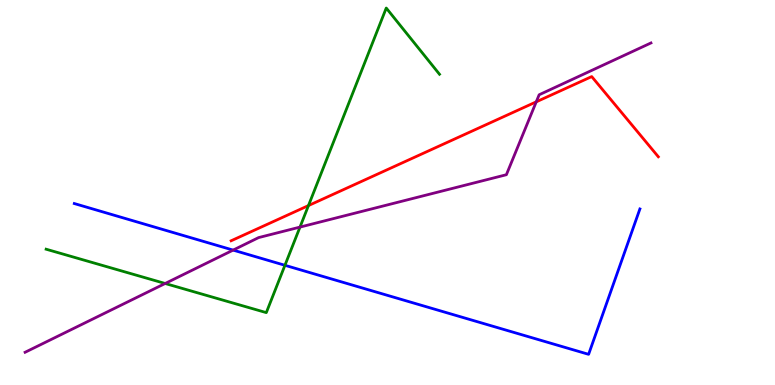[{'lines': ['blue', 'red'], 'intersections': []}, {'lines': ['green', 'red'], 'intersections': [{'x': 3.98, 'y': 4.66}]}, {'lines': ['purple', 'red'], 'intersections': [{'x': 6.92, 'y': 7.35}]}, {'lines': ['blue', 'green'], 'intersections': [{'x': 3.68, 'y': 3.11}]}, {'lines': ['blue', 'purple'], 'intersections': [{'x': 3.01, 'y': 3.5}]}, {'lines': ['green', 'purple'], 'intersections': [{'x': 2.13, 'y': 2.64}, {'x': 3.87, 'y': 4.1}]}]